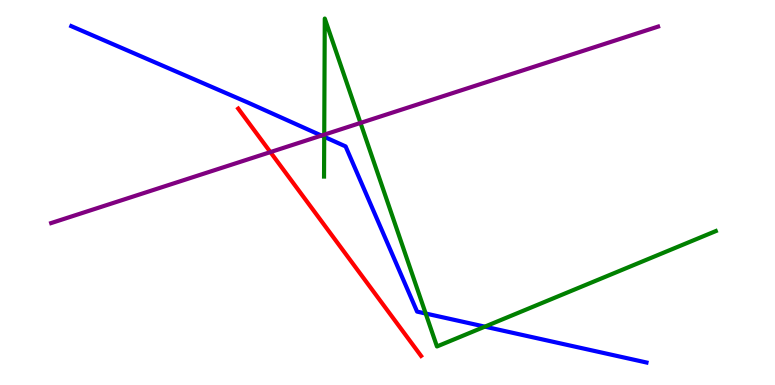[{'lines': ['blue', 'red'], 'intersections': []}, {'lines': ['green', 'red'], 'intersections': []}, {'lines': ['purple', 'red'], 'intersections': [{'x': 3.49, 'y': 6.05}]}, {'lines': ['blue', 'green'], 'intersections': [{'x': 4.18, 'y': 6.45}, {'x': 5.49, 'y': 1.86}, {'x': 6.26, 'y': 1.52}]}, {'lines': ['blue', 'purple'], 'intersections': [{'x': 4.15, 'y': 6.48}]}, {'lines': ['green', 'purple'], 'intersections': [{'x': 4.18, 'y': 6.5}, {'x': 4.65, 'y': 6.81}]}]